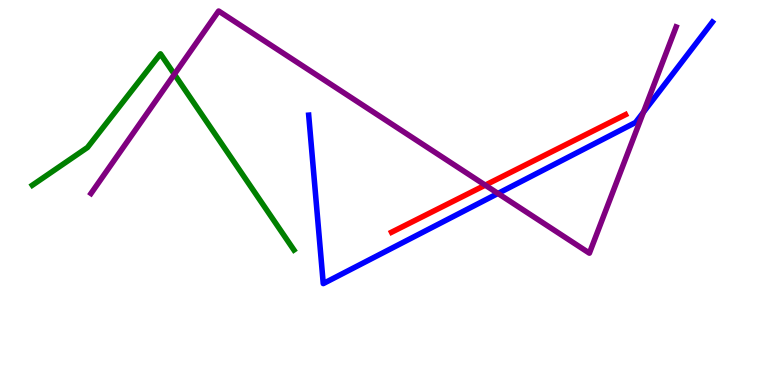[{'lines': ['blue', 'red'], 'intersections': []}, {'lines': ['green', 'red'], 'intersections': []}, {'lines': ['purple', 'red'], 'intersections': [{'x': 6.26, 'y': 5.19}]}, {'lines': ['blue', 'green'], 'intersections': []}, {'lines': ['blue', 'purple'], 'intersections': [{'x': 6.43, 'y': 4.98}, {'x': 8.3, 'y': 7.09}]}, {'lines': ['green', 'purple'], 'intersections': [{'x': 2.25, 'y': 8.07}]}]